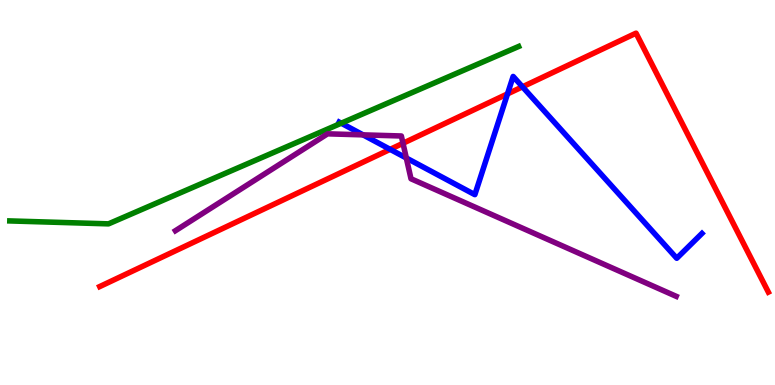[{'lines': ['blue', 'red'], 'intersections': [{'x': 5.03, 'y': 6.12}, {'x': 6.55, 'y': 7.56}, {'x': 6.74, 'y': 7.74}]}, {'lines': ['green', 'red'], 'intersections': []}, {'lines': ['purple', 'red'], 'intersections': [{'x': 5.2, 'y': 6.28}]}, {'lines': ['blue', 'green'], 'intersections': [{'x': 4.4, 'y': 6.8}]}, {'lines': ['blue', 'purple'], 'intersections': [{'x': 4.68, 'y': 6.5}, {'x': 5.24, 'y': 5.9}]}, {'lines': ['green', 'purple'], 'intersections': []}]